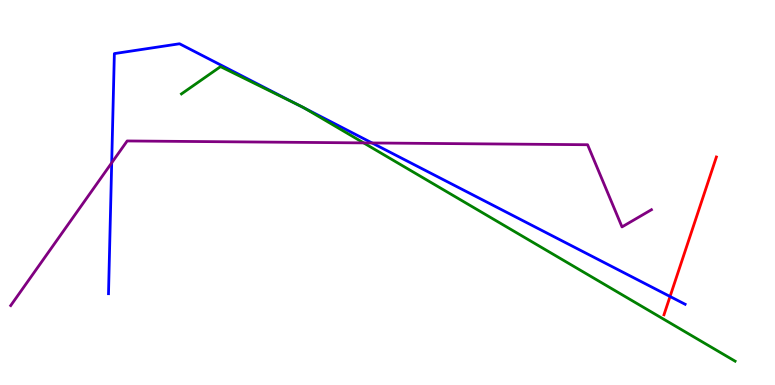[{'lines': ['blue', 'red'], 'intersections': [{'x': 8.65, 'y': 2.3}]}, {'lines': ['green', 'red'], 'intersections': []}, {'lines': ['purple', 'red'], 'intersections': []}, {'lines': ['blue', 'green'], 'intersections': [{'x': 3.85, 'y': 7.28}, {'x': 3.93, 'y': 7.19}]}, {'lines': ['blue', 'purple'], 'intersections': [{'x': 1.44, 'y': 5.77}, {'x': 4.8, 'y': 6.29}]}, {'lines': ['green', 'purple'], 'intersections': [{'x': 4.69, 'y': 6.29}]}]